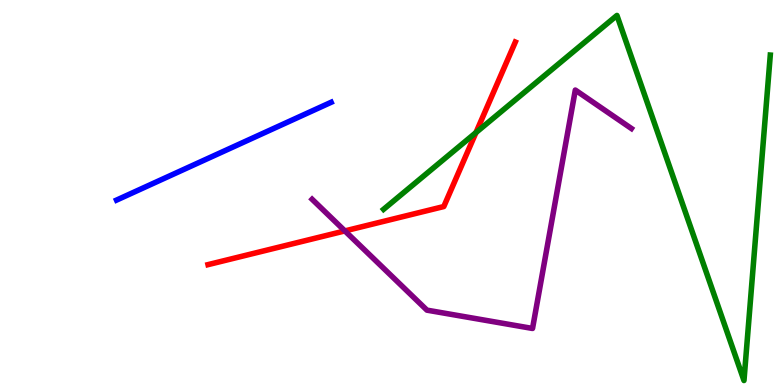[{'lines': ['blue', 'red'], 'intersections': []}, {'lines': ['green', 'red'], 'intersections': [{'x': 6.14, 'y': 6.56}]}, {'lines': ['purple', 'red'], 'intersections': [{'x': 4.45, 'y': 4.0}]}, {'lines': ['blue', 'green'], 'intersections': []}, {'lines': ['blue', 'purple'], 'intersections': []}, {'lines': ['green', 'purple'], 'intersections': []}]